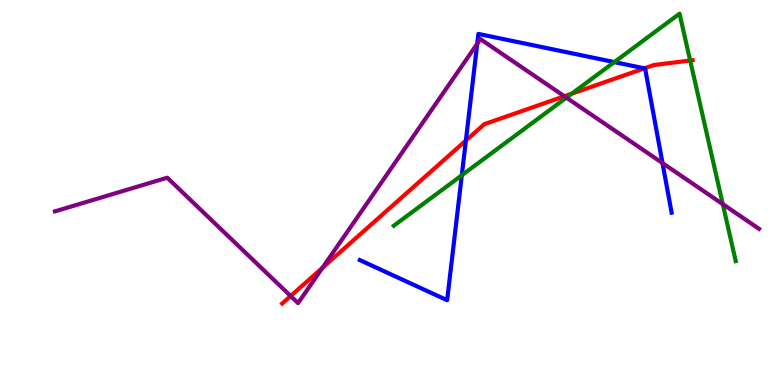[{'lines': ['blue', 'red'], 'intersections': [{'x': 6.01, 'y': 6.35}, {'x': 8.32, 'y': 8.22}]}, {'lines': ['green', 'red'], 'intersections': [{'x': 7.38, 'y': 7.57}, {'x': 8.91, 'y': 8.43}]}, {'lines': ['purple', 'red'], 'intersections': [{'x': 3.75, 'y': 2.31}, {'x': 4.16, 'y': 3.04}, {'x': 7.28, 'y': 7.5}]}, {'lines': ['blue', 'green'], 'intersections': [{'x': 5.96, 'y': 5.45}, {'x': 7.93, 'y': 8.39}]}, {'lines': ['blue', 'purple'], 'intersections': [{'x': 6.16, 'y': 8.86}, {'x': 8.55, 'y': 5.76}]}, {'lines': ['green', 'purple'], 'intersections': [{'x': 7.31, 'y': 7.46}, {'x': 9.33, 'y': 4.7}]}]